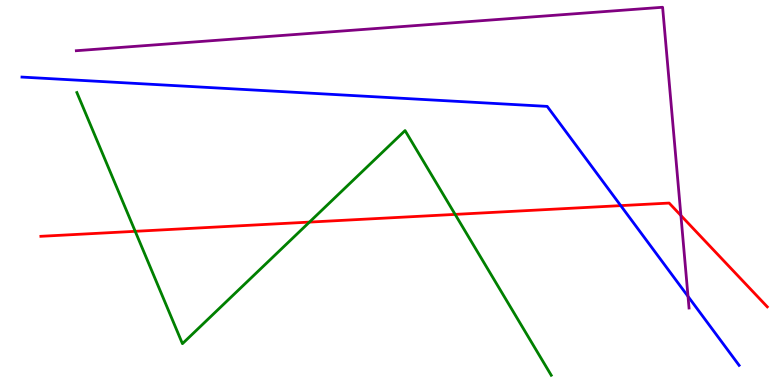[{'lines': ['blue', 'red'], 'intersections': [{'x': 8.01, 'y': 4.66}]}, {'lines': ['green', 'red'], 'intersections': [{'x': 1.74, 'y': 3.99}, {'x': 3.99, 'y': 4.23}, {'x': 5.87, 'y': 4.43}]}, {'lines': ['purple', 'red'], 'intersections': [{'x': 8.79, 'y': 4.4}]}, {'lines': ['blue', 'green'], 'intersections': []}, {'lines': ['blue', 'purple'], 'intersections': [{'x': 8.88, 'y': 2.3}]}, {'lines': ['green', 'purple'], 'intersections': []}]